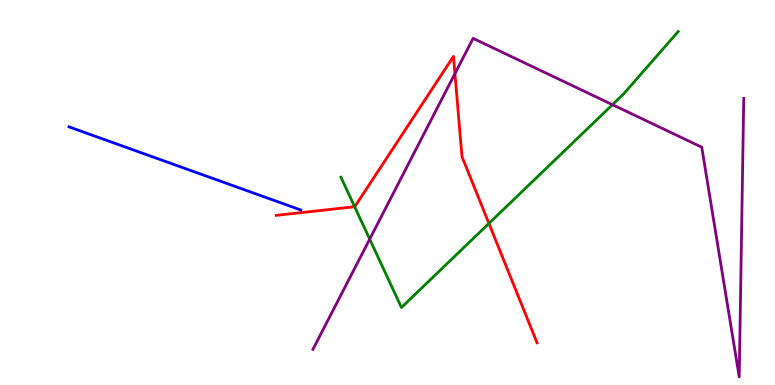[{'lines': ['blue', 'red'], 'intersections': []}, {'lines': ['green', 'red'], 'intersections': [{'x': 4.58, 'y': 4.63}, {'x': 6.31, 'y': 4.2}]}, {'lines': ['purple', 'red'], 'intersections': [{'x': 5.87, 'y': 8.09}]}, {'lines': ['blue', 'green'], 'intersections': []}, {'lines': ['blue', 'purple'], 'intersections': []}, {'lines': ['green', 'purple'], 'intersections': [{'x': 4.77, 'y': 3.79}, {'x': 7.9, 'y': 7.28}]}]